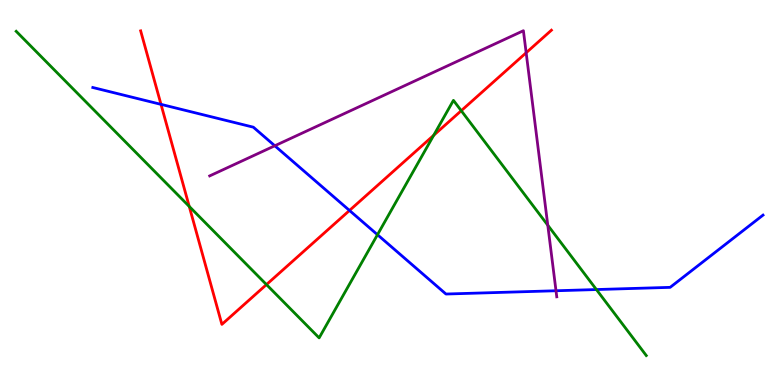[{'lines': ['blue', 'red'], 'intersections': [{'x': 2.08, 'y': 7.29}, {'x': 4.51, 'y': 4.53}]}, {'lines': ['green', 'red'], 'intersections': [{'x': 2.44, 'y': 4.64}, {'x': 3.44, 'y': 2.61}, {'x': 5.6, 'y': 6.49}, {'x': 5.95, 'y': 7.12}]}, {'lines': ['purple', 'red'], 'intersections': [{'x': 6.79, 'y': 8.63}]}, {'lines': ['blue', 'green'], 'intersections': [{'x': 4.87, 'y': 3.9}, {'x': 7.7, 'y': 2.48}]}, {'lines': ['blue', 'purple'], 'intersections': [{'x': 3.55, 'y': 6.21}, {'x': 7.17, 'y': 2.45}]}, {'lines': ['green', 'purple'], 'intersections': [{'x': 7.07, 'y': 4.15}]}]